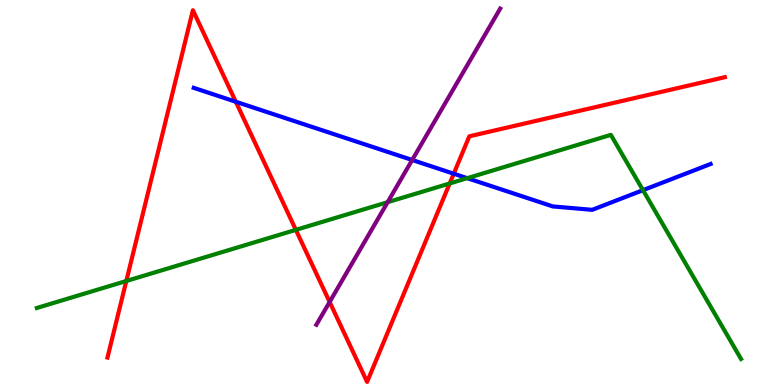[{'lines': ['blue', 'red'], 'intersections': [{'x': 3.04, 'y': 7.36}, {'x': 5.85, 'y': 5.49}]}, {'lines': ['green', 'red'], 'intersections': [{'x': 1.63, 'y': 2.7}, {'x': 3.82, 'y': 4.03}, {'x': 5.8, 'y': 5.23}]}, {'lines': ['purple', 'red'], 'intersections': [{'x': 4.25, 'y': 2.16}]}, {'lines': ['blue', 'green'], 'intersections': [{'x': 6.03, 'y': 5.37}, {'x': 8.3, 'y': 5.06}]}, {'lines': ['blue', 'purple'], 'intersections': [{'x': 5.32, 'y': 5.84}]}, {'lines': ['green', 'purple'], 'intersections': [{'x': 5.0, 'y': 4.75}]}]